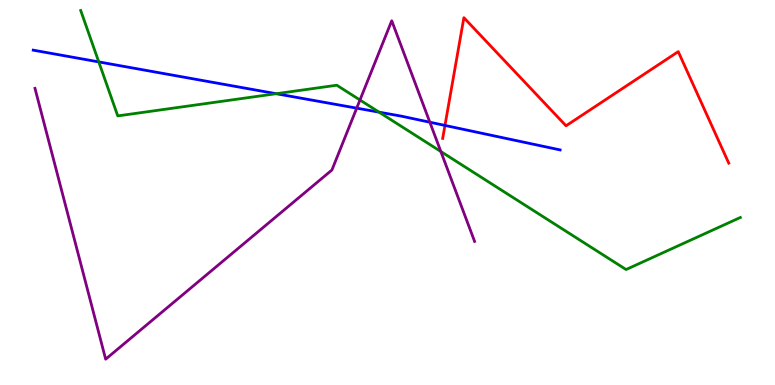[{'lines': ['blue', 'red'], 'intersections': [{'x': 5.74, 'y': 6.74}]}, {'lines': ['green', 'red'], 'intersections': []}, {'lines': ['purple', 'red'], 'intersections': []}, {'lines': ['blue', 'green'], 'intersections': [{'x': 1.27, 'y': 8.39}, {'x': 3.56, 'y': 7.57}, {'x': 4.89, 'y': 7.09}]}, {'lines': ['blue', 'purple'], 'intersections': [{'x': 4.6, 'y': 7.19}, {'x': 5.55, 'y': 6.83}]}, {'lines': ['green', 'purple'], 'intersections': [{'x': 4.64, 'y': 7.4}, {'x': 5.69, 'y': 6.06}]}]